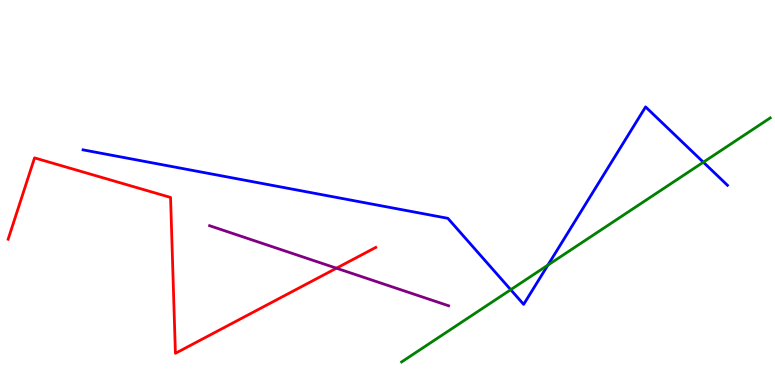[{'lines': ['blue', 'red'], 'intersections': []}, {'lines': ['green', 'red'], 'intersections': []}, {'lines': ['purple', 'red'], 'intersections': [{'x': 4.34, 'y': 3.03}]}, {'lines': ['blue', 'green'], 'intersections': [{'x': 6.59, 'y': 2.48}, {'x': 7.07, 'y': 3.11}, {'x': 9.08, 'y': 5.79}]}, {'lines': ['blue', 'purple'], 'intersections': []}, {'lines': ['green', 'purple'], 'intersections': []}]